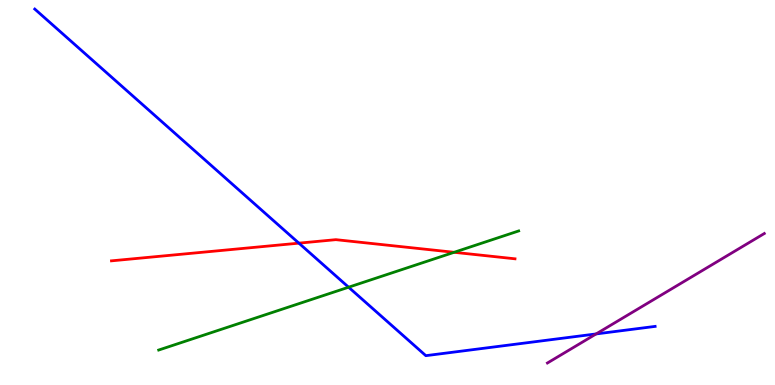[{'lines': ['blue', 'red'], 'intersections': [{'x': 3.86, 'y': 3.68}]}, {'lines': ['green', 'red'], 'intersections': [{'x': 5.86, 'y': 3.45}]}, {'lines': ['purple', 'red'], 'intersections': []}, {'lines': ['blue', 'green'], 'intersections': [{'x': 4.5, 'y': 2.54}]}, {'lines': ['blue', 'purple'], 'intersections': [{'x': 7.69, 'y': 1.33}]}, {'lines': ['green', 'purple'], 'intersections': []}]